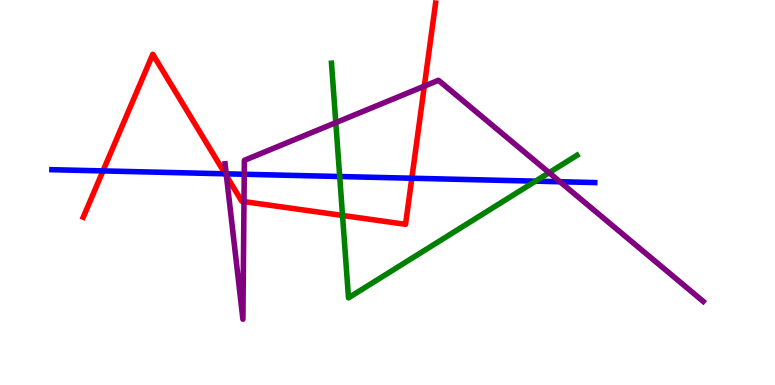[{'lines': ['blue', 'red'], 'intersections': [{'x': 1.33, 'y': 5.56}, {'x': 2.91, 'y': 5.49}, {'x': 5.31, 'y': 5.37}]}, {'lines': ['green', 'red'], 'intersections': [{'x': 4.42, 'y': 4.4}]}, {'lines': ['purple', 'red'], 'intersections': [{'x': 2.92, 'y': 5.43}, {'x': 3.15, 'y': 4.76}, {'x': 5.48, 'y': 7.76}]}, {'lines': ['blue', 'green'], 'intersections': [{'x': 4.38, 'y': 5.42}, {'x': 6.91, 'y': 5.29}]}, {'lines': ['blue', 'purple'], 'intersections': [{'x': 2.92, 'y': 5.48}, {'x': 3.15, 'y': 5.47}, {'x': 7.23, 'y': 5.28}]}, {'lines': ['green', 'purple'], 'intersections': [{'x': 4.33, 'y': 6.81}, {'x': 7.09, 'y': 5.51}]}]